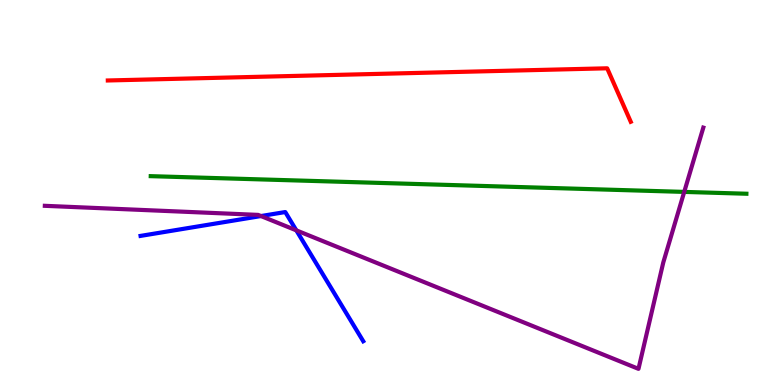[{'lines': ['blue', 'red'], 'intersections': []}, {'lines': ['green', 'red'], 'intersections': []}, {'lines': ['purple', 'red'], 'intersections': []}, {'lines': ['blue', 'green'], 'intersections': []}, {'lines': ['blue', 'purple'], 'intersections': [{'x': 3.37, 'y': 4.39}, {'x': 3.82, 'y': 4.02}]}, {'lines': ['green', 'purple'], 'intersections': [{'x': 8.83, 'y': 5.02}]}]